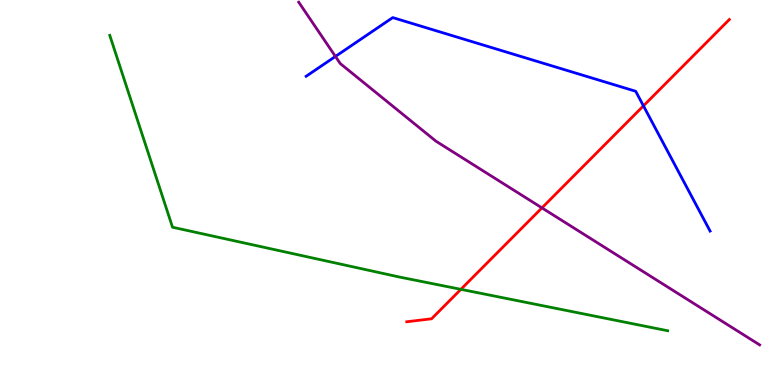[{'lines': ['blue', 'red'], 'intersections': [{'x': 8.3, 'y': 7.25}]}, {'lines': ['green', 'red'], 'intersections': [{'x': 5.95, 'y': 2.48}]}, {'lines': ['purple', 'red'], 'intersections': [{'x': 6.99, 'y': 4.6}]}, {'lines': ['blue', 'green'], 'intersections': []}, {'lines': ['blue', 'purple'], 'intersections': [{'x': 4.33, 'y': 8.53}]}, {'lines': ['green', 'purple'], 'intersections': []}]